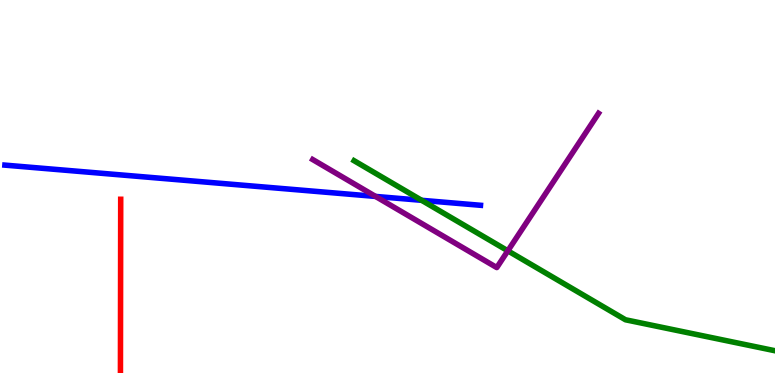[{'lines': ['blue', 'red'], 'intersections': []}, {'lines': ['green', 'red'], 'intersections': []}, {'lines': ['purple', 'red'], 'intersections': []}, {'lines': ['blue', 'green'], 'intersections': [{'x': 5.44, 'y': 4.8}]}, {'lines': ['blue', 'purple'], 'intersections': [{'x': 4.85, 'y': 4.9}]}, {'lines': ['green', 'purple'], 'intersections': [{'x': 6.55, 'y': 3.49}]}]